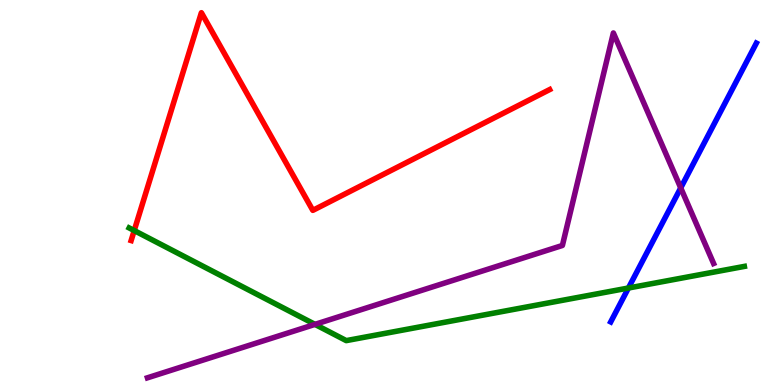[{'lines': ['blue', 'red'], 'intersections': []}, {'lines': ['green', 'red'], 'intersections': [{'x': 1.73, 'y': 4.01}]}, {'lines': ['purple', 'red'], 'intersections': []}, {'lines': ['blue', 'green'], 'intersections': [{'x': 8.11, 'y': 2.52}]}, {'lines': ['blue', 'purple'], 'intersections': [{'x': 8.78, 'y': 5.12}]}, {'lines': ['green', 'purple'], 'intersections': [{'x': 4.06, 'y': 1.57}]}]